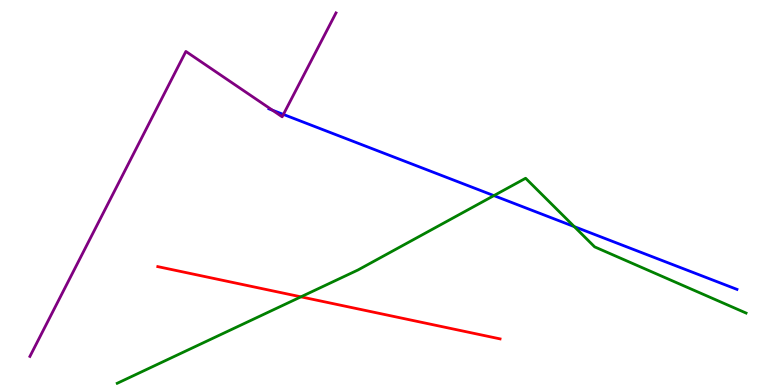[{'lines': ['blue', 'red'], 'intersections': []}, {'lines': ['green', 'red'], 'intersections': [{'x': 3.88, 'y': 2.29}]}, {'lines': ['purple', 'red'], 'intersections': []}, {'lines': ['blue', 'green'], 'intersections': [{'x': 6.37, 'y': 4.92}, {'x': 7.41, 'y': 4.11}]}, {'lines': ['blue', 'purple'], 'intersections': [{'x': 3.52, 'y': 7.14}, {'x': 3.66, 'y': 7.03}]}, {'lines': ['green', 'purple'], 'intersections': []}]